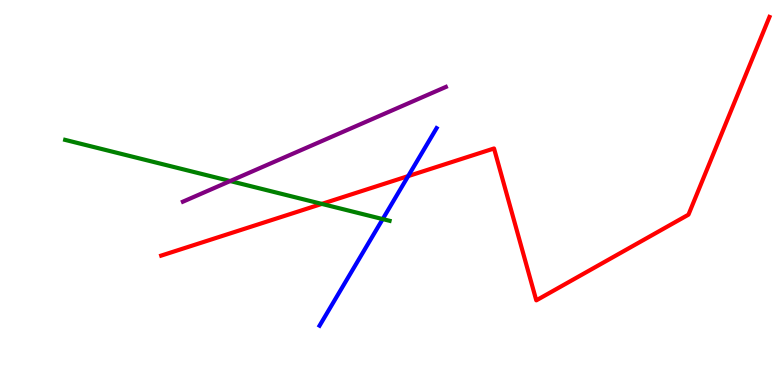[{'lines': ['blue', 'red'], 'intersections': [{'x': 5.27, 'y': 5.43}]}, {'lines': ['green', 'red'], 'intersections': [{'x': 4.15, 'y': 4.7}]}, {'lines': ['purple', 'red'], 'intersections': []}, {'lines': ['blue', 'green'], 'intersections': [{'x': 4.94, 'y': 4.31}]}, {'lines': ['blue', 'purple'], 'intersections': []}, {'lines': ['green', 'purple'], 'intersections': [{'x': 2.97, 'y': 5.3}]}]